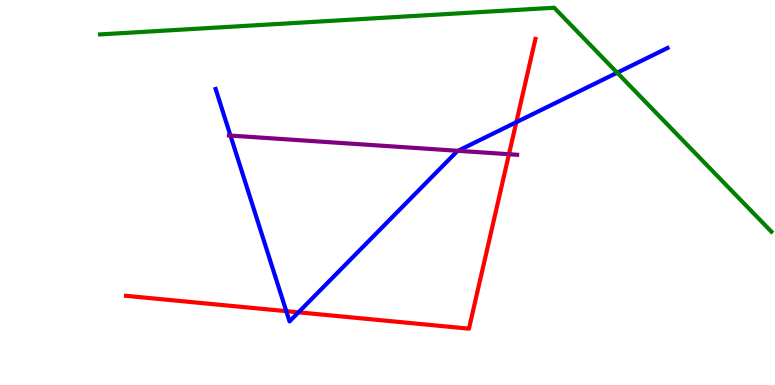[{'lines': ['blue', 'red'], 'intersections': [{'x': 3.69, 'y': 1.92}, {'x': 3.85, 'y': 1.89}, {'x': 6.66, 'y': 6.83}]}, {'lines': ['green', 'red'], 'intersections': []}, {'lines': ['purple', 'red'], 'intersections': [{'x': 6.57, 'y': 5.99}]}, {'lines': ['blue', 'green'], 'intersections': [{'x': 7.96, 'y': 8.11}]}, {'lines': ['blue', 'purple'], 'intersections': [{'x': 2.97, 'y': 6.48}, {'x': 5.91, 'y': 6.08}]}, {'lines': ['green', 'purple'], 'intersections': []}]